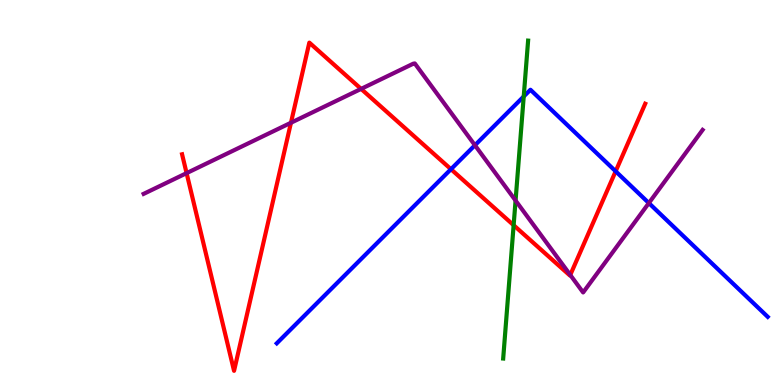[{'lines': ['blue', 'red'], 'intersections': [{'x': 5.82, 'y': 5.61}, {'x': 7.94, 'y': 5.55}]}, {'lines': ['green', 'red'], 'intersections': [{'x': 6.63, 'y': 4.15}]}, {'lines': ['purple', 'red'], 'intersections': [{'x': 2.41, 'y': 5.5}, {'x': 3.75, 'y': 6.81}, {'x': 4.66, 'y': 7.69}, {'x': 7.36, 'y': 2.86}]}, {'lines': ['blue', 'green'], 'intersections': [{'x': 6.76, 'y': 7.49}]}, {'lines': ['blue', 'purple'], 'intersections': [{'x': 6.13, 'y': 6.23}, {'x': 8.37, 'y': 4.73}]}, {'lines': ['green', 'purple'], 'intersections': [{'x': 6.65, 'y': 4.79}]}]